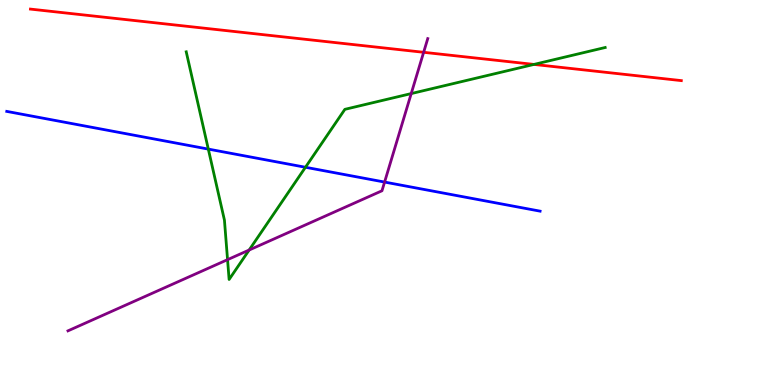[{'lines': ['blue', 'red'], 'intersections': []}, {'lines': ['green', 'red'], 'intersections': [{'x': 6.89, 'y': 8.33}]}, {'lines': ['purple', 'red'], 'intersections': [{'x': 5.47, 'y': 8.64}]}, {'lines': ['blue', 'green'], 'intersections': [{'x': 2.69, 'y': 6.13}, {'x': 3.94, 'y': 5.66}]}, {'lines': ['blue', 'purple'], 'intersections': [{'x': 4.96, 'y': 5.27}]}, {'lines': ['green', 'purple'], 'intersections': [{'x': 2.94, 'y': 3.26}, {'x': 3.21, 'y': 3.51}, {'x': 5.31, 'y': 7.57}]}]